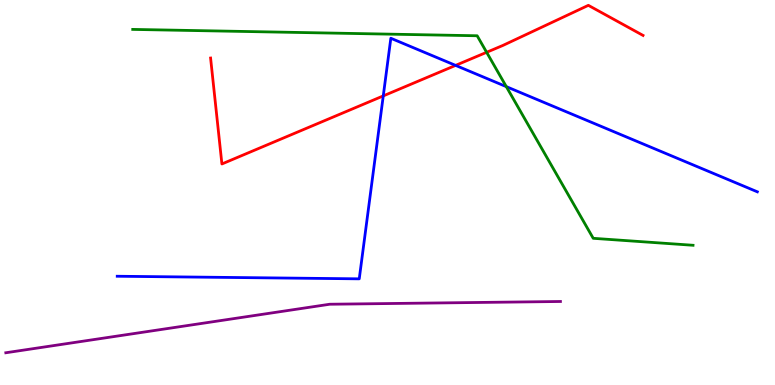[{'lines': ['blue', 'red'], 'intersections': [{'x': 4.95, 'y': 7.51}, {'x': 5.88, 'y': 8.3}]}, {'lines': ['green', 'red'], 'intersections': [{'x': 6.28, 'y': 8.64}]}, {'lines': ['purple', 'red'], 'intersections': []}, {'lines': ['blue', 'green'], 'intersections': [{'x': 6.53, 'y': 7.75}]}, {'lines': ['blue', 'purple'], 'intersections': []}, {'lines': ['green', 'purple'], 'intersections': []}]